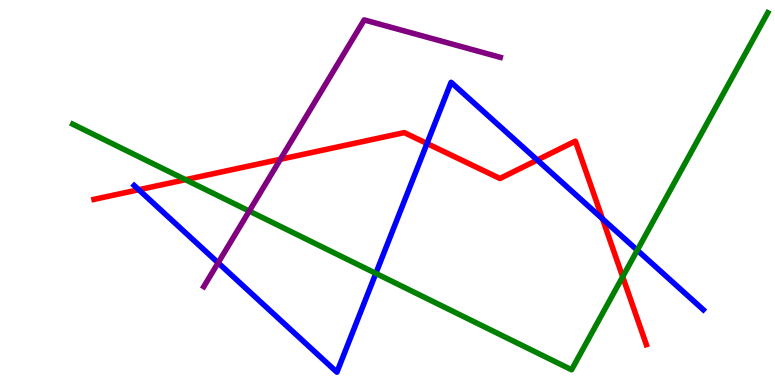[{'lines': ['blue', 'red'], 'intersections': [{'x': 1.79, 'y': 5.07}, {'x': 5.51, 'y': 6.27}, {'x': 6.93, 'y': 5.84}, {'x': 7.77, 'y': 4.32}]}, {'lines': ['green', 'red'], 'intersections': [{'x': 2.39, 'y': 5.33}, {'x': 8.03, 'y': 2.81}]}, {'lines': ['purple', 'red'], 'intersections': [{'x': 3.62, 'y': 5.86}]}, {'lines': ['blue', 'green'], 'intersections': [{'x': 4.85, 'y': 2.9}, {'x': 8.22, 'y': 3.5}]}, {'lines': ['blue', 'purple'], 'intersections': [{'x': 2.81, 'y': 3.17}]}, {'lines': ['green', 'purple'], 'intersections': [{'x': 3.22, 'y': 4.52}]}]